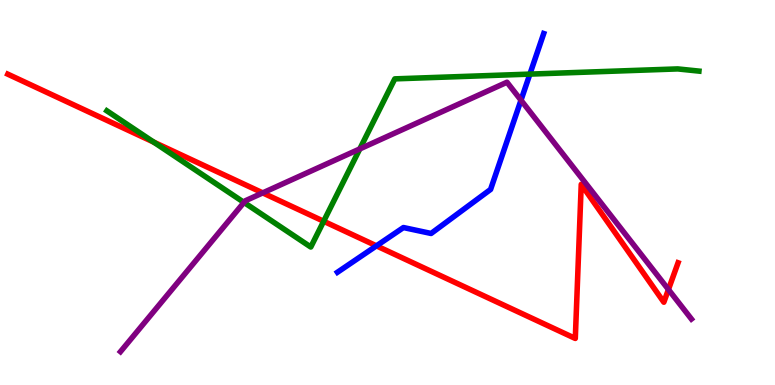[{'lines': ['blue', 'red'], 'intersections': [{'x': 4.86, 'y': 3.61}]}, {'lines': ['green', 'red'], 'intersections': [{'x': 1.98, 'y': 6.31}, {'x': 4.18, 'y': 4.25}]}, {'lines': ['purple', 'red'], 'intersections': [{'x': 3.39, 'y': 4.99}, {'x': 8.62, 'y': 2.48}]}, {'lines': ['blue', 'green'], 'intersections': [{'x': 6.84, 'y': 8.07}]}, {'lines': ['blue', 'purple'], 'intersections': [{'x': 6.72, 'y': 7.4}]}, {'lines': ['green', 'purple'], 'intersections': [{'x': 3.15, 'y': 4.74}, {'x': 4.64, 'y': 6.13}]}]